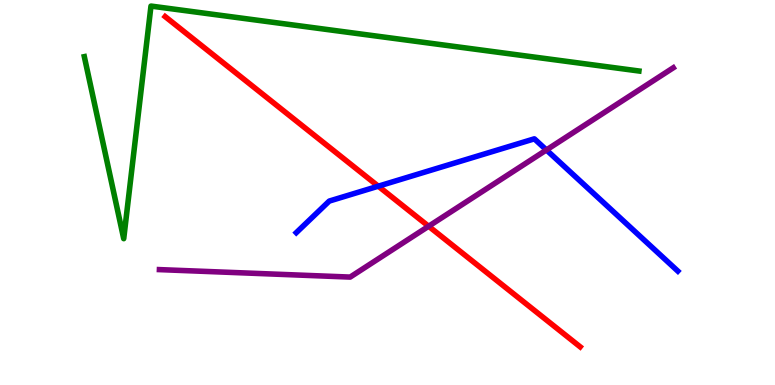[{'lines': ['blue', 'red'], 'intersections': [{'x': 4.88, 'y': 5.16}]}, {'lines': ['green', 'red'], 'intersections': []}, {'lines': ['purple', 'red'], 'intersections': [{'x': 5.53, 'y': 4.12}]}, {'lines': ['blue', 'green'], 'intersections': []}, {'lines': ['blue', 'purple'], 'intersections': [{'x': 7.05, 'y': 6.11}]}, {'lines': ['green', 'purple'], 'intersections': []}]